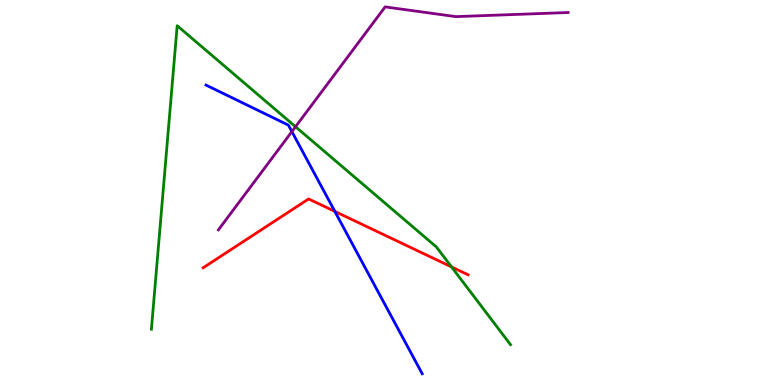[{'lines': ['blue', 'red'], 'intersections': [{'x': 4.32, 'y': 4.51}]}, {'lines': ['green', 'red'], 'intersections': [{'x': 5.83, 'y': 3.07}]}, {'lines': ['purple', 'red'], 'intersections': []}, {'lines': ['blue', 'green'], 'intersections': []}, {'lines': ['blue', 'purple'], 'intersections': [{'x': 3.77, 'y': 6.58}]}, {'lines': ['green', 'purple'], 'intersections': [{'x': 3.81, 'y': 6.71}]}]